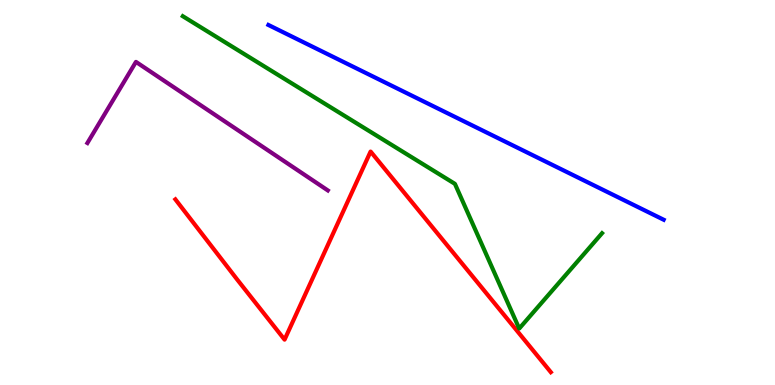[{'lines': ['blue', 'red'], 'intersections': []}, {'lines': ['green', 'red'], 'intersections': []}, {'lines': ['purple', 'red'], 'intersections': []}, {'lines': ['blue', 'green'], 'intersections': []}, {'lines': ['blue', 'purple'], 'intersections': []}, {'lines': ['green', 'purple'], 'intersections': []}]